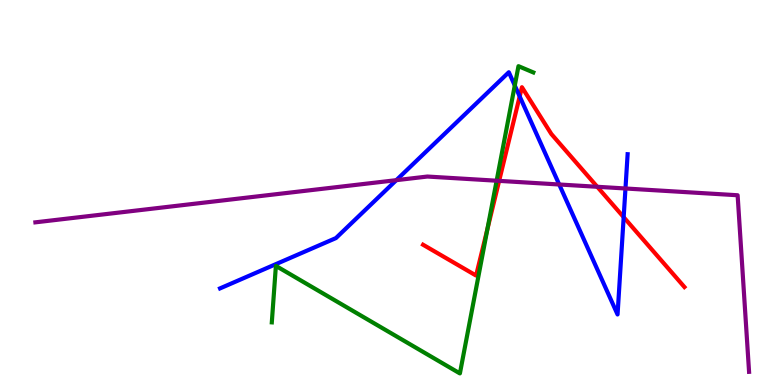[{'lines': ['blue', 'red'], 'intersections': [{'x': 6.71, 'y': 7.5}, {'x': 8.05, 'y': 4.36}]}, {'lines': ['green', 'red'], 'intersections': [{'x': 6.29, 'y': 4.05}]}, {'lines': ['purple', 'red'], 'intersections': [{'x': 6.44, 'y': 5.3}, {'x': 7.71, 'y': 5.15}]}, {'lines': ['blue', 'green'], 'intersections': [{'x': 6.64, 'y': 7.78}]}, {'lines': ['blue', 'purple'], 'intersections': [{'x': 5.11, 'y': 5.32}, {'x': 7.22, 'y': 5.21}, {'x': 8.07, 'y': 5.1}]}, {'lines': ['green', 'purple'], 'intersections': [{'x': 6.41, 'y': 5.31}]}]